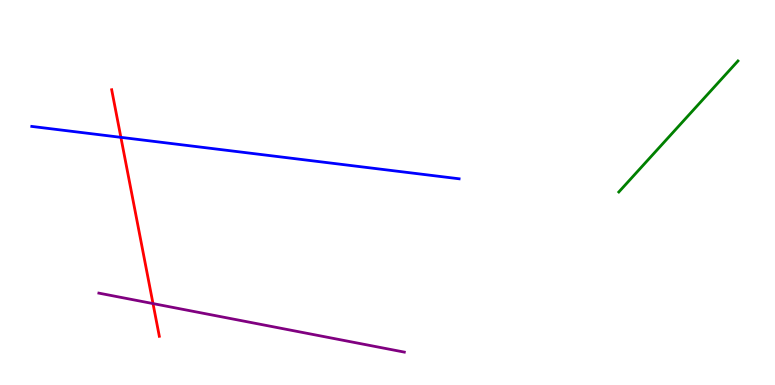[{'lines': ['blue', 'red'], 'intersections': [{'x': 1.56, 'y': 6.43}]}, {'lines': ['green', 'red'], 'intersections': []}, {'lines': ['purple', 'red'], 'intersections': [{'x': 1.97, 'y': 2.11}]}, {'lines': ['blue', 'green'], 'intersections': []}, {'lines': ['blue', 'purple'], 'intersections': []}, {'lines': ['green', 'purple'], 'intersections': []}]